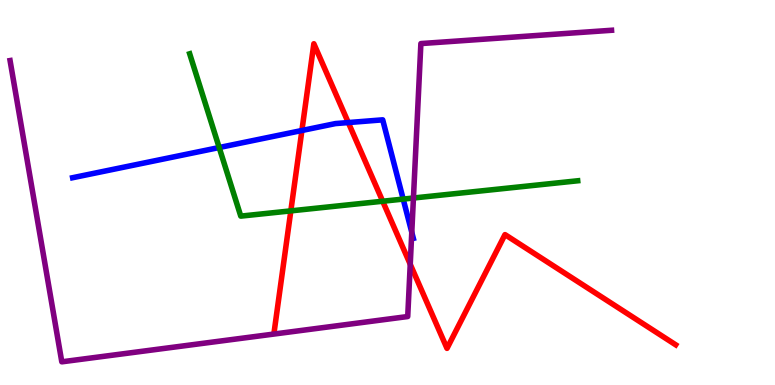[{'lines': ['blue', 'red'], 'intersections': [{'x': 3.9, 'y': 6.61}, {'x': 4.49, 'y': 6.82}]}, {'lines': ['green', 'red'], 'intersections': [{'x': 3.75, 'y': 4.52}, {'x': 4.94, 'y': 4.77}]}, {'lines': ['purple', 'red'], 'intersections': [{'x': 5.29, 'y': 3.14}]}, {'lines': ['blue', 'green'], 'intersections': [{'x': 2.83, 'y': 6.17}, {'x': 5.2, 'y': 4.83}]}, {'lines': ['blue', 'purple'], 'intersections': [{'x': 5.31, 'y': 3.97}]}, {'lines': ['green', 'purple'], 'intersections': [{'x': 5.33, 'y': 4.86}]}]